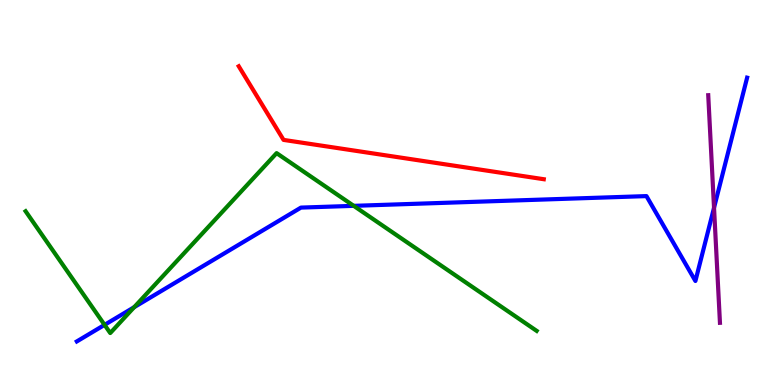[{'lines': ['blue', 'red'], 'intersections': []}, {'lines': ['green', 'red'], 'intersections': []}, {'lines': ['purple', 'red'], 'intersections': []}, {'lines': ['blue', 'green'], 'intersections': [{'x': 1.35, 'y': 1.56}, {'x': 1.73, 'y': 2.02}, {'x': 4.56, 'y': 4.65}]}, {'lines': ['blue', 'purple'], 'intersections': [{'x': 9.21, 'y': 4.6}]}, {'lines': ['green', 'purple'], 'intersections': []}]